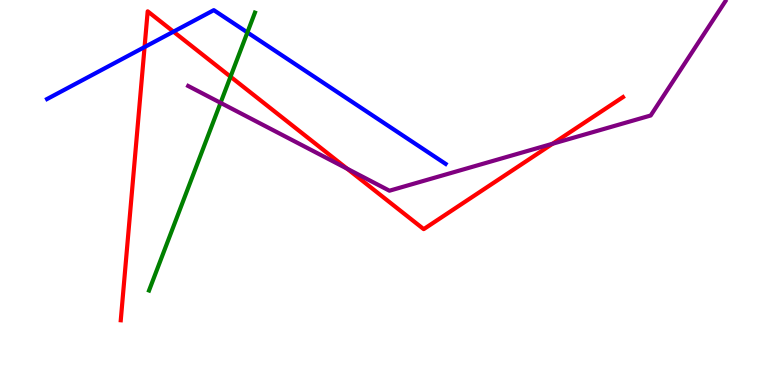[{'lines': ['blue', 'red'], 'intersections': [{'x': 1.87, 'y': 8.78}, {'x': 2.24, 'y': 9.18}]}, {'lines': ['green', 'red'], 'intersections': [{'x': 2.97, 'y': 8.01}]}, {'lines': ['purple', 'red'], 'intersections': [{'x': 4.48, 'y': 5.62}, {'x': 7.13, 'y': 6.27}]}, {'lines': ['blue', 'green'], 'intersections': [{'x': 3.19, 'y': 9.16}]}, {'lines': ['blue', 'purple'], 'intersections': []}, {'lines': ['green', 'purple'], 'intersections': [{'x': 2.85, 'y': 7.33}]}]